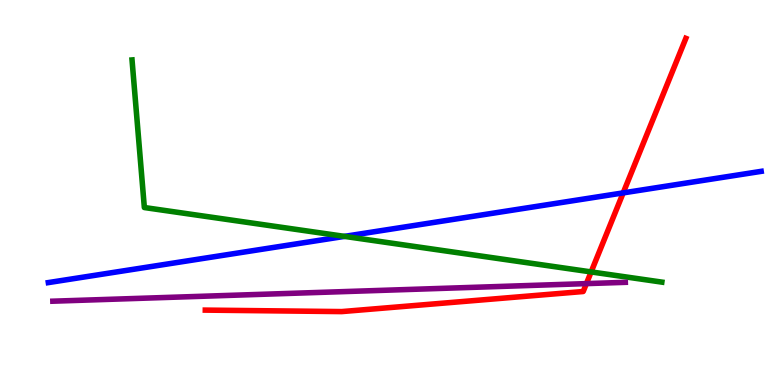[{'lines': ['blue', 'red'], 'intersections': [{'x': 8.04, 'y': 4.99}]}, {'lines': ['green', 'red'], 'intersections': [{'x': 7.63, 'y': 2.94}]}, {'lines': ['purple', 'red'], 'intersections': [{'x': 7.57, 'y': 2.63}]}, {'lines': ['blue', 'green'], 'intersections': [{'x': 4.45, 'y': 3.86}]}, {'lines': ['blue', 'purple'], 'intersections': []}, {'lines': ['green', 'purple'], 'intersections': []}]